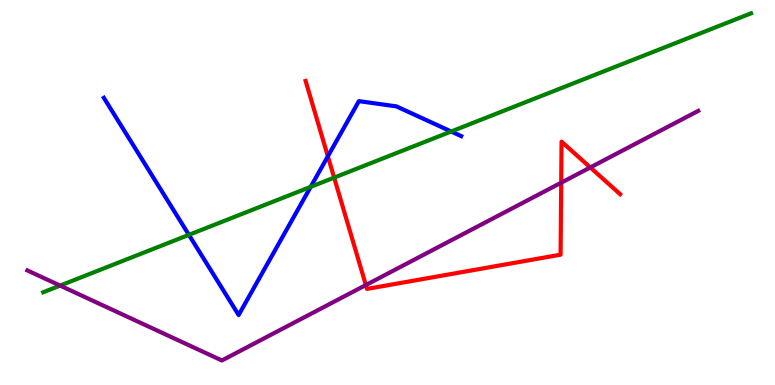[{'lines': ['blue', 'red'], 'intersections': [{'x': 4.23, 'y': 5.94}]}, {'lines': ['green', 'red'], 'intersections': [{'x': 4.31, 'y': 5.39}]}, {'lines': ['purple', 'red'], 'intersections': [{'x': 4.72, 'y': 2.6}, {'x': 7.24, 'y': 5.25}, {'x': 7.62, 'y': 5.65}]}, {'lines': ['blue', 'green'], 'intersections': [{'x': 2.44, 'y': 3.9}, {'x': 4.01, 'y': 5.15}, {'x': 5.82, 'y': 6.58}]}, {'lines': ['blue', 'purple'], 'intersections': []}, {'lines': ['green', 'purple'], 'intersections': [{'x': 0.776, 'y': 2.58}]}]